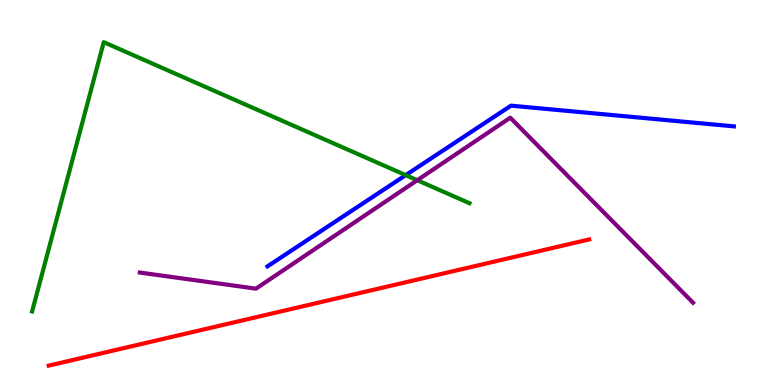[{'lines': ['blue', 'red'], 'intersections': []}, {'lines': ['green', 'red'], 'intersections': []}, {'lines': ['purple', 'red'], 'intersections': []}, {'lines': ['blue', 'green'], 'intersections': [{'x': 5.24, 'y': 5.45}]}, {'lines': ['blue', 'purple'], 'intersections': []}, {'lines': ['green', 'purple'], 'intersections': [{'x': 5.38, 'y': 5.32}]}]